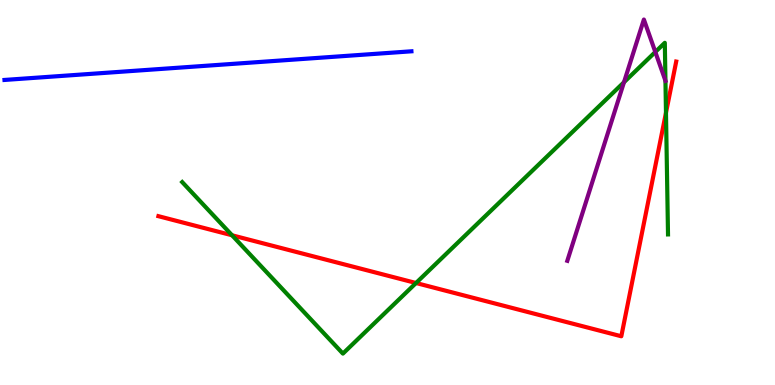[{'lines': ['blue', 'red'], 'intersections': []}, {'lines': ['green', 'red'], 'intersections': [{'x': 2.99, 'y': 3.89}, {'x': 5.37, 'y': 2.65}, {'x': 8.59, 'y': 7.07}]}, {'lines': ['purple', 'red'], 'intersections': []}, {'lines': ['blue', 'green'], 'intersections': []}, {'lines': ['blue', 'purple'], 'intersections': []}, {'lines': ['green', 'purple'], 'intersections': [{'x': 8.05, 'y': 7.86}, {'x': 8.46, 'y': 8.65}, {'x': 8.59, 'y': 7.9}]}]